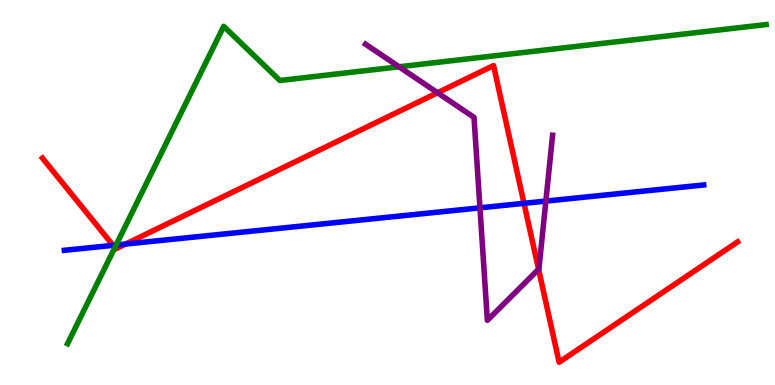[{'lines': ['blue', 'red'], 'intersections': [{'x': 1.46, 'y': 3.63}, {'x': 1.62, 'y': 3.66}, {'x': 6.76, 'y': 4.72}]}, {'lines': ['green', 'red'], 'intersections': [{'x': 1.48, 'y': 3.57}]}, {'lines': ['purple', 'red'], 'intersections': [{'x': 5.65, 'y': 7.59}, {'x': 6.95, 'y': 3.01}]}, {'lines': ['blue', 'green'], 'intersections': [{'x': 1.5, 'y': 3.64}]}, {'lines': ['blue', 'purple'], 'intersections': [{'x': 6.19, 'y': 4.6}, {'x': 7.04, 'y': 4.78}]}, {'lines': ['green', 'purple'], 'intersections': [{'x': 5.15, 'y': 8.27}]}]